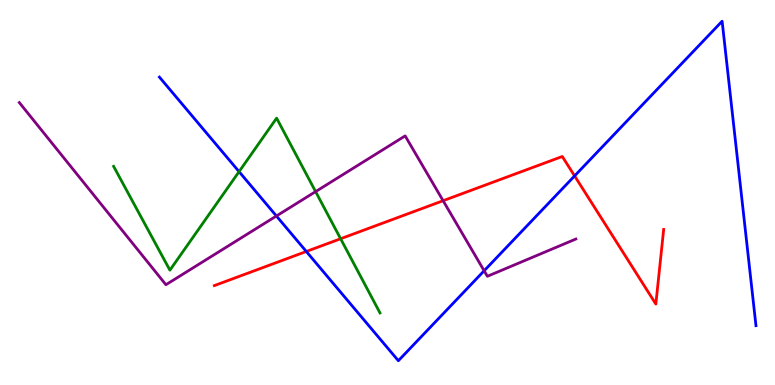[{'lines': ['blue', 'red'], 'intersections': [{'x': 3.95, 'y': 3.47}, {'x': 7.41, 'y': 5.43}]}, {'lines': ['green', 'red'], 'intersections': [{'x': 4.4, 'y': 3.8}]}, {'lines': ['purple', 'red'], 'intersections': [{'x': 5.72, 'y': 4.79}]}, {'lines': ['blue', 'green'], 'intersections': [{'x': 3.08, 'y': 5.54}]}, {'lines': ['blue', 'purple'], 'intersections': [{'x': 3.57, 'y': 4.39}, {'x': 6.25, 'y': 2.97}]}, {'lines': ['green', 'purple'], 'intersections': [{'x': 4.07, 'y': 5.02}]}]